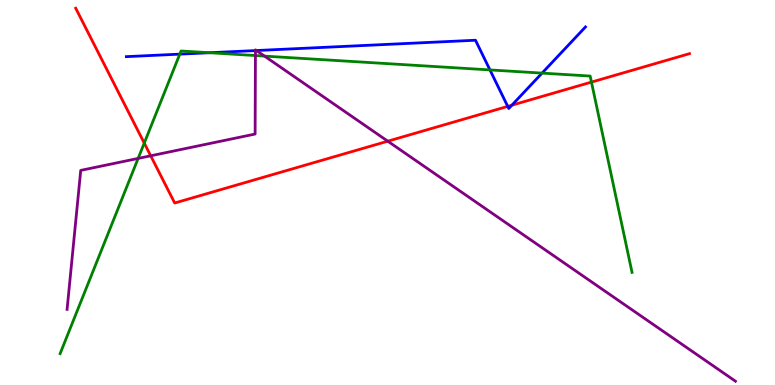[{'lines': ['blue', 'red'], 'intersections': [{'x': 6.55, 'y': 7.24}, {'x': 6.6, 'y': 7.27}]}, {'lines': ['green', 'red'], 'intersections': [{'x': 1.86, 'y': 6.28}, {'x': 7.63, 'y': 7.87}]}, {'lines': ['purple', 'red'], 'intersections': [{'x': 1.94, 'y': 5.95}, {'x': 5.0, 'y': 6.33}]}, {'lines': ['blue', 'green'], 'intersections': [{'x': 2.32, 'y': 8.59}, {'x': 2.7, 'y': 8.63}, {'x': 6.32, 'y': 8.18}, {'x': 6.99, 'y': 8.1}]}, {'lines': ['blue', 'purple'], 'intersections': [{'x': 3.3, 'y': 8.69}, {'x': 3.31, 'y': 8.69}]}, {'lines': ['green', 'purple'], 'intersections': [{'x': 1.78, 'y': 5.89}, {'x': 3.3, 'y': 8.56}, {'x': 3.41, 'y': 8.54}]}]